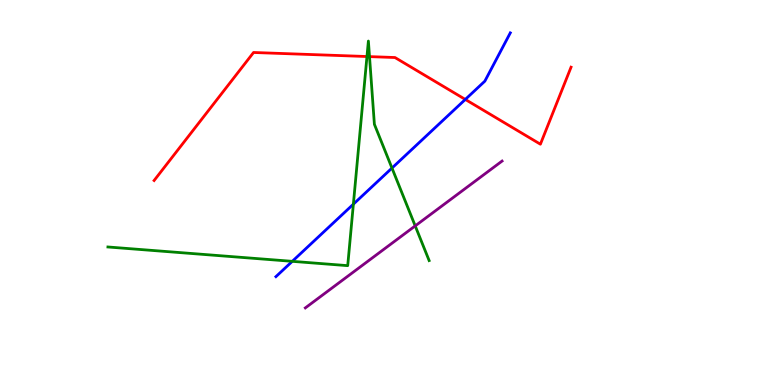[{'lines': ['blue', 'red'], 'intersections': [{'x': 6.0, 'y': 7.42}]}, {'lines': ['green', 'red'], 'intersections': [{'x': 4.74, 'y': 8.53}, {'x': 4.77, 'y': 8.53}]}, {'lines': ['purple', 'red'], 'intersections': []}, {'lines': ['blue', 'green'], 'intersections': [{'x': 3.77, 'y': 3.21}, {'x': 4.56, 'y': 4.7}, {'x': 5.06, 'y': 5.63}]}, {'lines': ['blue', 'purple'], 'intersections': []}, {'lines': ['green', 'purple'], 'intersections': [{'x': 5.36, 'y': 4.13}]}]